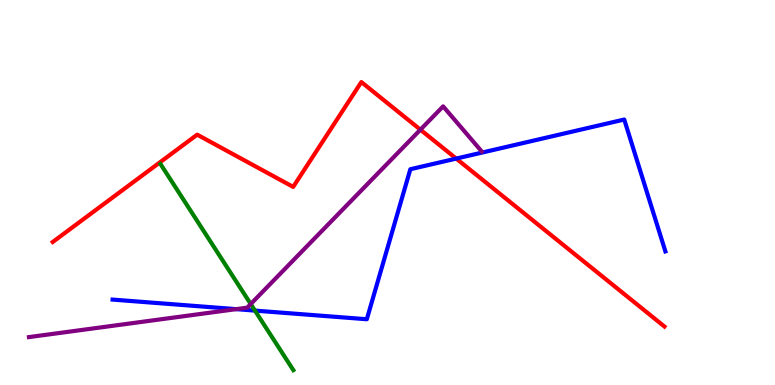[{'lines': ['blue', 'red'], 'intersections': [{'x': 5.89, 'y': 5.88}]}, {'lines': ['green', 'red'], 'intersections': []}, {'lines': ['purple', 'red'], 'intersections': [{'x': 5.42, 'y': 6.63}]}, {'lines': ['blue', 'green'], 'intersections': [{'x': 3.29, 'y': 1.93}]}, {'lines': ['blue', 'purple'], 'intersections': [{'x': 3.05, 'y': 1.97}]}, {'lines': ['green', 'purple'], 'intersections': [{'x': 3.24, 'y': 2.1}]}]